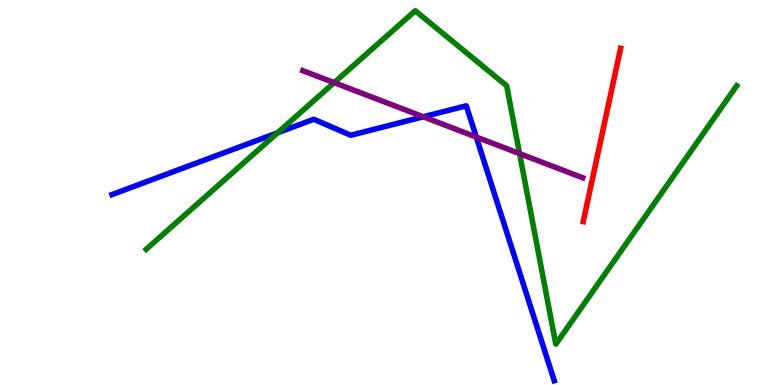[{'lines': ['blue', 'red'], 'intersections': []}, {'lines': ['green', 'red'], 'intersections': []}, {'lines': ['purple', 'red'], 'intersections': []}, {'lines': ['blue', 'green'], 'intersections': [{'x': 3.58, 'y': 6.55}]}, {'lines': ['blue', 'purple'], 'intersections': [{'x': 5.46, 'y': 6.97}, {'x': 6.15, 'y': 6.44}]}, {'lines': ['green', 'purple'], 'intersections': [{'x': 4.31, 'y': 7.85}, {'x': 6.7, 'y': 6.01}]}]